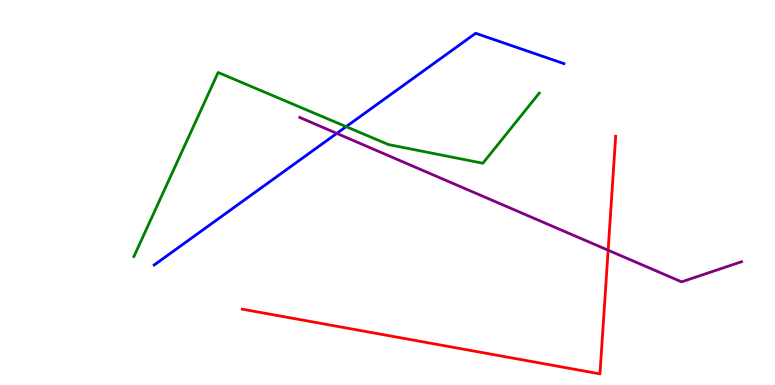[{'lines': ['blue', 'red'], 'intersections': []}, {'lines': ['green', 'red'], 'intersections': []}, {'lines': ['purple', 'red'], 'intersections': [{'x': 7.85, 'y': 3.5}]}, {'lines': ['blue', 'green'], 'intersections': [{'x': 4.47, 'y': 6.71}]}, {'lines': ['blue', 'purple'], 'intersections': [{'x': 4.35, 'y': 6.54}]}, {'lines': ['green', 'purple'], 'intersections': []}]